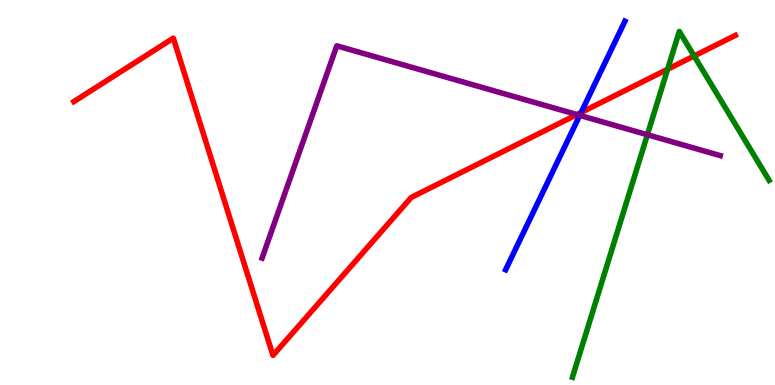[{'lines': ['blue', 'red'], 'intersections': [{'x': 7.5, 'y': 7.08}]}, {'lines': ['green', 'red'], 'intersections': [{'x': 8.61, 'y': 8.2}, {'x': 8.96, 'y': 8.55}]}, {'lines': ['purple', 'red'], 'intersections': [{'x': 7.44, 'y': 7.02}]}, {'lines': ['blue', 'green'], 'intersections': []}, {'lines': ['blue', 'purple'], 'intersections': [{'x': 7.48, 'y': 7.0}]}, {'lines': ['green', 'purple'], 'intersections': [{'x': 8.35, 'y': 6.5}]}]